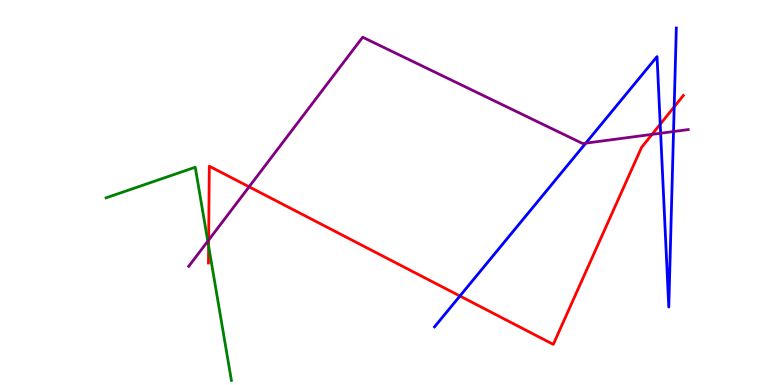[{'lines': ['blue', 'red'], 'intersections': [{'x': 5.93, 'y': 2.31}, {'x': 8.52, 'y': 6.77}, {'x': 8.7, 'y': 7.22}]}, {'lines': ['green', 'red'], 'intersections': [{'x': 2.69, 'y': 3.61}]}, {'lines': ['purple', 'red'], 'intersections': [{'x': 2.69, 'y': 3.76}, {'x': 3.21, 'y': 5.15}, {'x': 8.41, 'y': 6.51}]}, {'lines': ['blue', 'green'], 'intersections': []}, {'lines': ['blue', 'purple'], 'intersections': [{'x': 7.56, 'y': 6.28}, {'x': 8.52, 'y': 6.54}, {'x': 8.69, 'y': 6.58}]}, {'lines': ['green', 'purple'], 'intersections': [{'x': 2.68, 'y': 3.74}]}]